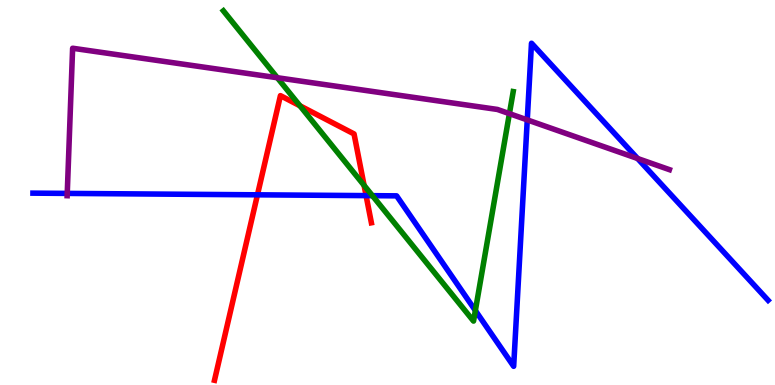[{'lines': ['blue', 'red'], 'intersections': [{'x': 3.32, 'y': 4.94}, {'x': 4.72, 'y': 4.92}]}, {'lines': ['green', 'red'], 'intersections': [{'x': 3.87, 'y': 7.25}, {'x': 4.7, 'y': 5.19}]}, {'lines': ['purple', 'red'], 'intersections': []}, {'lines': ['blue', 'green'], 'intersections': [{'x': 4.81, 'y': 4.92}, {'x': 6.13, 'y': 1.93}]}, {'lines': ['blue', 'purple'], 'intersections': [{'x': 0.868, 'y': 4.98}, {'x': 6.8, 'y': 6.89}, {'x': 8.23, 'y': 5.88}]}, {'lines': ['green', 'purple'], 'intersections': [{'x': 3.58, 'y': 7.98}, {'x': 6.57, 'y': 7.05}]}]